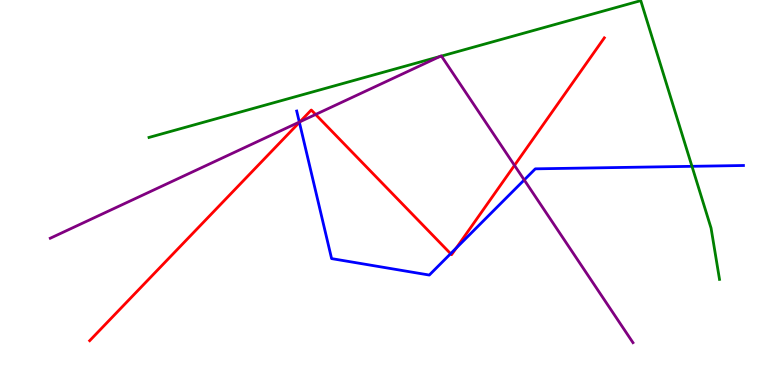[{'lines': ['blue', 'red'], 'intersections': [{'x': 3.86, 'y': 6.82}, {'x': 5.81, 'y': 3.41}, {'x': 5.89, 'y': 3.56}]}, {'lines': ['green', 'red'], 'intersections': []}, {'lines': ['purple', 'red'], 'intersections': [{'x': 3.87, 'y': 6.84}, {'x': 4.07, 'y': 7.03}, {'x': 6.64, 'y': 5.7}]}, {'lines': ['blue', 'green'], 'intersections': [{'x': 8.93, 'y': 5.68}]}, {'lines': ['blue', 'purple'], 'intersections': [{'x': 3.86, 'y': 6.83}, {'x': 6.76, 'y': 5.33}]}, {'lines': ['green', 'purple'], 'intersections': [{'x': 5.67, 'y': 8.53}, {'x': 5.7, 'y': 8.54}]}]